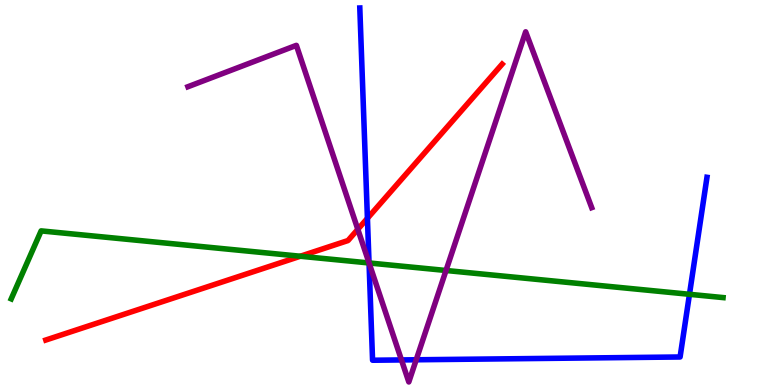[{'lines': ['blue', 'red'], 'intersections': [{'x': 4.74, 'y': 4.33}]}, {'lines': ['green', 'red'], 'intersections': [{'x': 3.88, 'y': 3.34}]}, {'lines': ['purple', 'red'], 'intersections': [{'x': 4.62, 'y': 4.04}]}, {'lines': ['blue', 'green'], 'intersections': [{'x': 4.76, 'y': 3.17}, {'x': 8.9, 'y': 2.36}]}, {'lines': ['blue', 'purple'], 'intersections': [{'x': 4.76, 'y': 3.17}, {'x': 5.18, 'y': 0.651}, {'x': 5.37, 'y': 0.655}]}, {'lines': ['green', 'purple'], 'intersections': [{'x': 4.76, 'y': 3.17}, {'x': 5.76, 'y': 2.97}]}]